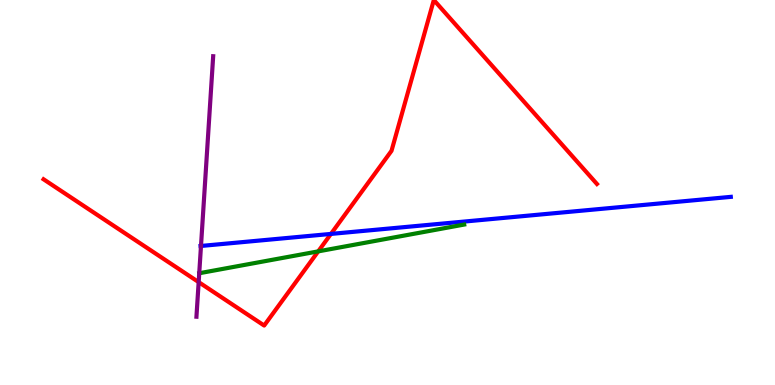[{'lines': ['blue', 'red'], 'intersections': [{'x': 4.27, 'y': 3.92}]}, {'lines': ['green', 'red'], 'intersections': [{'x': 4.11, 'y': 3.47}]}, {'lines': ['purple', 'red'], 'intersections': [{'x': 2.56, 'y': 2.67}]}, {'lines': ['blue', 'green'], 'intersections': []}, {'lines': ['blue', 'purple'], 'intersections': [{'x': 2.59, 'y': 3.61}]}, {'lines': ['green', 'purple'], 'intersections': []}]